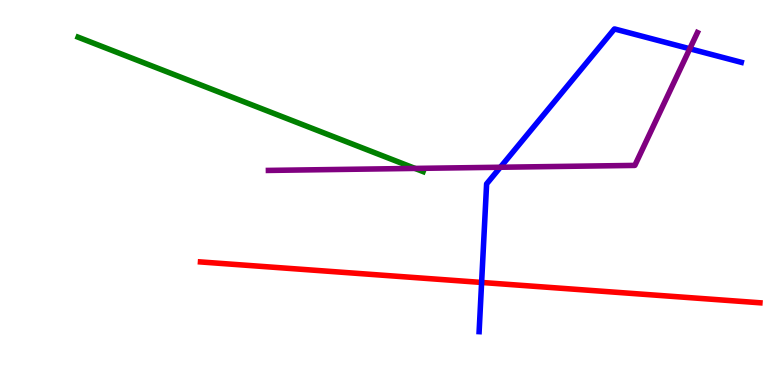[{'lines': ['blue', 'red'], 'intersections': [{'x': 6.21, 'y': 2.66}]}, {'lines': ['green', 'red'], 'intersections': []}, {'lines': ['purple', 'red'], 'intersections': []}, {'lines': ['blue', 'green'], 'intersections': []}, {'lines': ['blue', 'purple'], 'intersections': [{'x': 6.46, 'y': 5.66}, {'x': 8.9, 'y': 8.73}]}, {'lines': ['green', 'purple'], 'intersections': [{'x': 5.35, 'y': 5.63}]}]